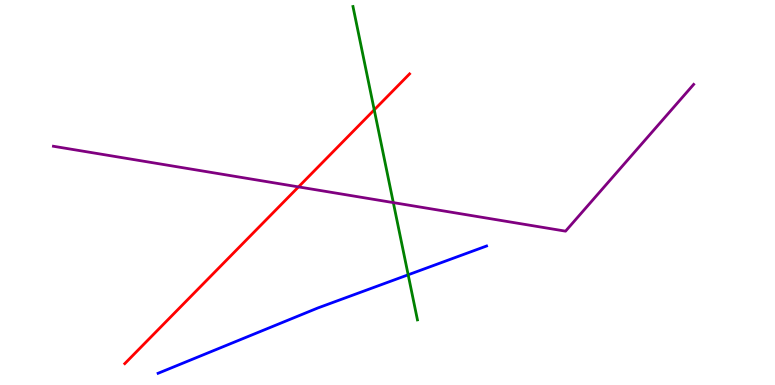[{'lines': ['blue', 'red'], 'intersections': []}, {'lines': ['green', 'red'], 'intersections': [{'x': 4.83, 'y': 7.15}]}, {'lines': ['purple', 'red'], 'intersections': [{'x': 3.85, 'y': 5.15}]}, {'lines': ['blue', 'green'], 'intersections': [{'x': 5.27, 'y': 2.86}]}, {'lines': ['blue', 'purple'], 'intersections': []}, {'lines': ['green', 'purple'], 'intersections': [{'x': 5.08, 'y': 4.74}]}]